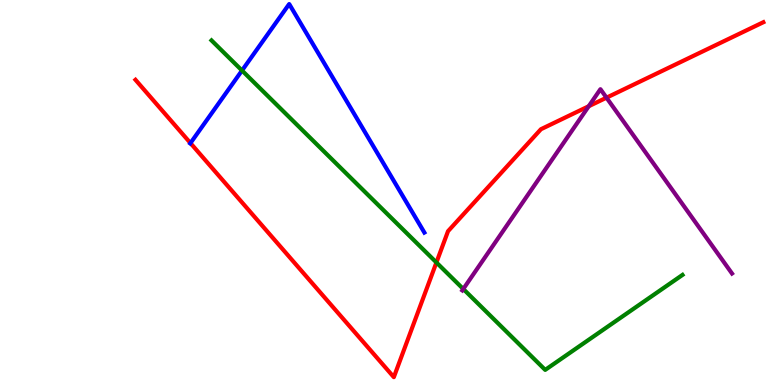[{'lines': ['blue', 'red'], 'intersections': [{'x': 2.46, 'y': 6.28}]}, {'lines': ['green', 'red'], 'intersections': [{'x': 5.63, 'y': 3.18}]}, {'lines': ['purple', 'red'], 'intersections': [{'x': 7.6, 'y': 7.24}, {'x': 7.83, 'y': 7.46}]}, {'lines': ['blue', 'green'], 'intersections': [{'x': 3.12, 'y': 8.17}]}, {'lines': ['blue', 'purple'], 'intersections': []}, {'lines': ['green', 'purple'], 'intersections': [{'x': 5.98, 'y': 2.49}]}]